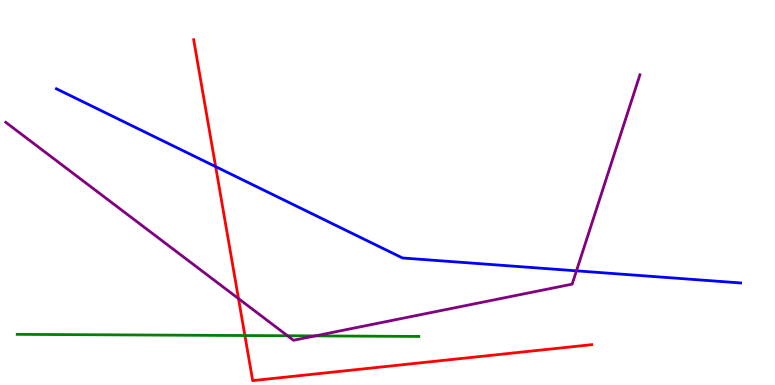[{'lines': ['blue', 'red'], 'intersections': [{'x': 2.78, 'y': 5.67}]}, {'lines': ['green', 'red'], 'intersections': [{'x': 3.16, 'y': 1.28}]}, {'lines': ['purple', 'red'], 'intersections': [{'x': 3.08, 'y': 2.24}]}, {'lines': ['blue', 'green'], 'intersections': []}, {'lines': ['blue', 'purple'], 'intersections': [{'x': 7.44, 'y': 2.97}]}, {'lines': ['green', 'purple'], 'intersections': [{'x': 3.71, 'y': 1.28}, {'x': 4.07, 'y': 1.28}]}]